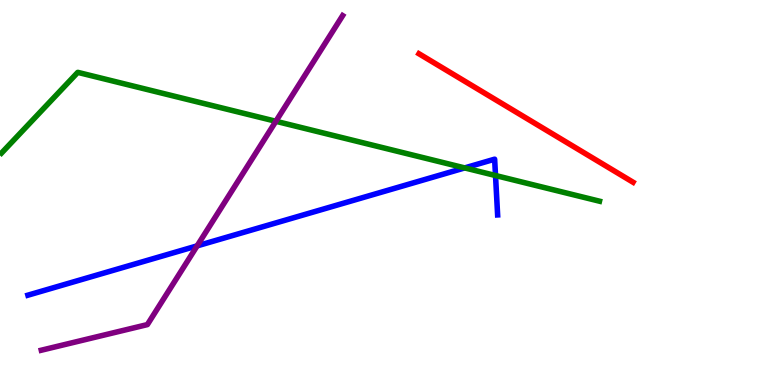[{'lines': ['blue', 'red'], 'intersections': []}, {'lines': ['green', 'red'], 'intersections': []}, {'lines': ['purple', 'red'], 'intersections': []}, {'lines': ['blue', 'green'], 'intersections': [{'x': 6.0, 'y': 5.64}, {'x': 6.39, 'y': 5.44}]}, {'lines': ['blue', 'purple'], 'intersections': [{'x': 2.54, 'y': 3.61}]}, {'lines': ['green', 'purple'], 'intersections': [{'x': 3.56, 'y': 6.85}]}]